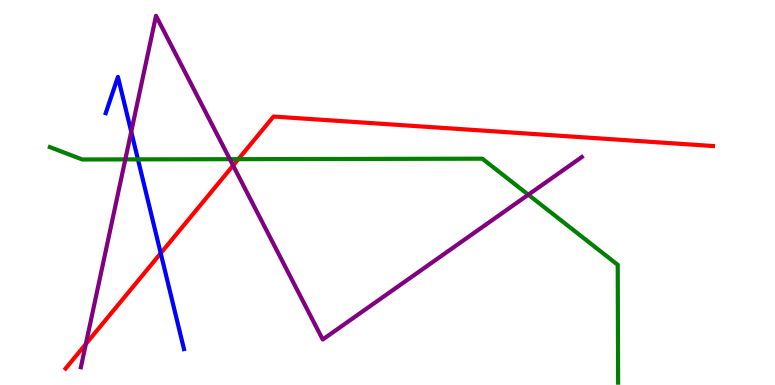[{'lines': ['blue', 'red'], 'intersections': [{'x': 2.07, 'y': 3.42}]}, {'lines': ['green', 'red'], 'intersections': [{'x': 3.08, 'y': 5.87}]}, {'lines': ['purple', 'red'], 'intersections': [{'x': 1.11, 'y': 1.07}, {'x': 3.01, 'y': 5.7}]}, {'lines': ['blue', 'green'], 'intersections': [{'x': 1.78, 'y': 5.86}]}, {'lines': ['blue', 'purple'], 'intersections': [{'x': 1.69, 'y': 6.58}]}, {'lines': ['green', 'purple'], 'intersections': [{'x': 1.62, 'y': 5.86}, {'x': 2.97, 'y': 5.87}, {'x': 6.82, 'y': 4.94}]}]